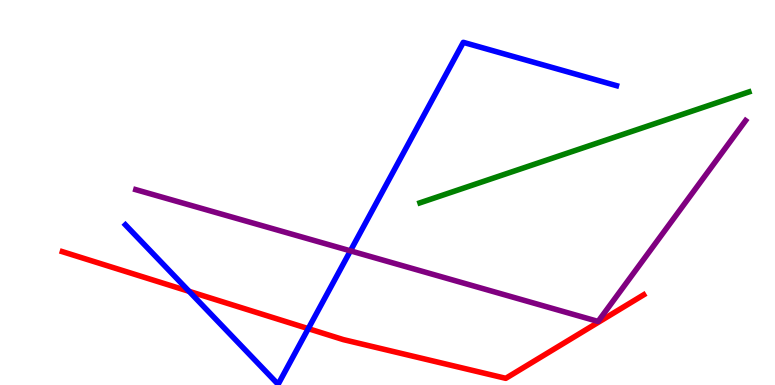[{'lines': ['blue', 'red'], 'intersections': [{'x': 2.44, 'y': 2.43}, {'x': 3.98, 'y': 1.46}]}, {'lines': ['green', 'red'], 'intersections': []}, {'lines': ['purple', 'red'], 'intersections': []}, {'lines': ['blue', 'green'], 'intersections': []}, {'lines': ['blue', 'purple'], 'intersections': [{'x': 4.52, 'y': 3.48}]}, {'lines': ['green', 'purple'], 'intersections': []}]